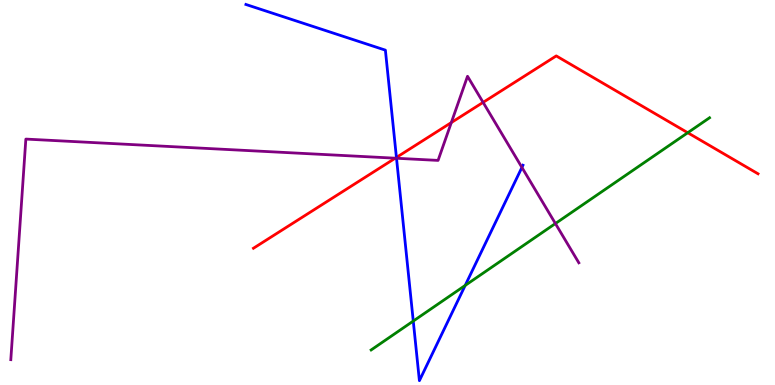[{'lines': ['blue', 'red'], 'intersections': [{'x': 5.12, 'y': 5.91}]}, {'lines': ['green', 'red'], 'intersections': [{'x': 8.87, 'y': 6.55}]}, {'lines': ['purple', 'red'], 'intersections': [{'x': 5.1, 'y': 5.89}, {'x': 5.82, 'y': 6.82}, {'x': 6.23, 'y': 7.34}]}, {'lines': ['blue', 'green'], 'intersections': [{'x': 5.33, 'y': 1.66}, {'x': 6.0, 'y': 2.59}]}, {'lines': ['blue', 'purple'], 'intersections': [{'x': 5.12, 'y': 5.89}, {'x': 6.73, 'y': 5.65}]}, {'lines': ['green', 'purple'], 'intersections': [{'x': 7.17, 'y': 4.19}]}]